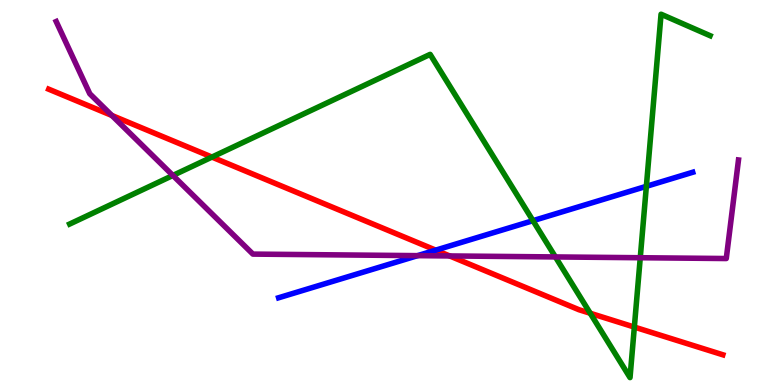[{'lines': ['blue', 'red'], 'intersections': [{'x': 5.62, 'y': 3.5}]}, {'lines': ['green', 'red'], 'intersections': [{'x': 2.73, 'y': 5.92}, {'x': 7.62, 'y': 1.86}, {'x': 8.19, 'y': 1.5}]}, {'lines': ['purple', 'red'], 'intersections': [{'x': 1.44, 'y': 7.0}, {'x': 5.8, 'y': 3.35}]}, {'lines': ['blue', 'green'], 'intersections': [{'x': 6.88, 'y': 4.27}, {'x': 8.34, 'y': 5.16}]}, {'lines': ['blue', 'purple'], 'intersections': [{'x': 5.39, 'y': 3.36}]}, {'lines': ['green', 'purple'], 'intersections': [{'x': 2.23, 'y': 5.44}, {'x': 7.17, 'y': 3.33}, {'x': 8.26, 'y': 3.31}]}]